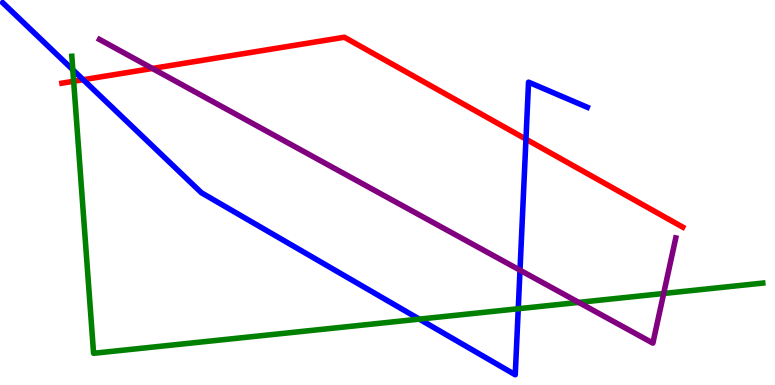[{'lines': ['blue', 'red'], 'intersections': [{'x': 1.07, 'y': 7.93}, {'x': 6.79, 'y': 6.39}]}, {'lines': ['green', 'red'], 'intersections': [{'x': 0.95, 'y': 7.89}]}, {'lines': ['purple', 'red'], 'intersections': [{'x': 1.97, 'y': 8.22}]}, {'lines': ['blue', 'green'], 'intersections': [{'x': 0.94, 'y': 8.19}, {'x': 5.41, 'y': 1.71}, {'x': 6.69, 'y': 1.98}]}, {'lines': ['blue', 'purple'], 'intersections': [{'x': 6.71, 'y': 2.98}]}, {'lines': ['green', 'purple'], 'intersections': [{'x': 7.47, 'y': 2.15}, {'x': 8.56, 'y': 2.38}]}]